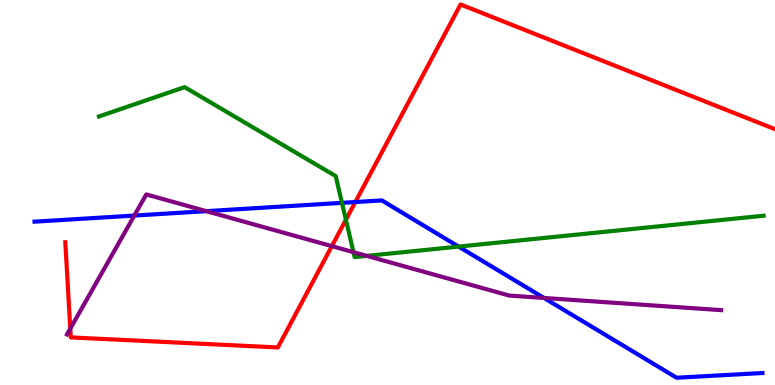[{'lines': ['blue', 'red'], 'intersections': [{'x': 4.58, 'y': 4.75}]}, {'lines': ['green', 'red'], 'intersections': [{'x': 4.46, 'y': 4.29}]}, {'lines': ['purple', 'red'], 'intersections': [{'x': 0.907, 'y': 1.46}, {'x': 4.28, 'y': 3.61}]}, {'lines': ['blue', 'green'], 'intersections': [{'x': 4.41, 'y': 4.73}, {'x': 5.92, 'y': 3.6}]}, {'lines': ['blue', 'purple'], 'intersections': [{'x': 1.73, 'y': 4.4}, {'x': 2.66, 'y': 4.52}, {'x': 7.02, 'y': 2.26}]}, {'lines': ['green', 'purple'], 'intersections': [{'x': 4.56, 'y': 3.45}, {'x': 4.73, 'y': 3.35}]}]